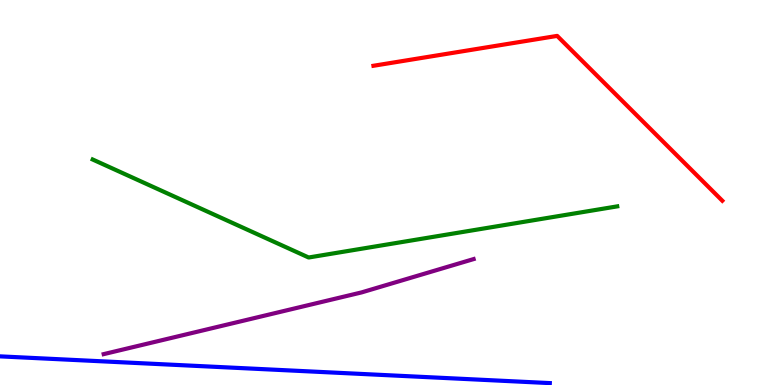[{'lines': ['blue', 'red'], 'intersections': []}, {'lines': ['green', 'red'], 'intersections': []}, {'lines': ['purple', 'red'], 'intersections': []}, {'lines': ['blue', 'green'], 'intersections': []}, {'lines': ['blue', 'purple'], 'intersections': []}, {'lines': ['green', 'purple'], 'intersections': []}]